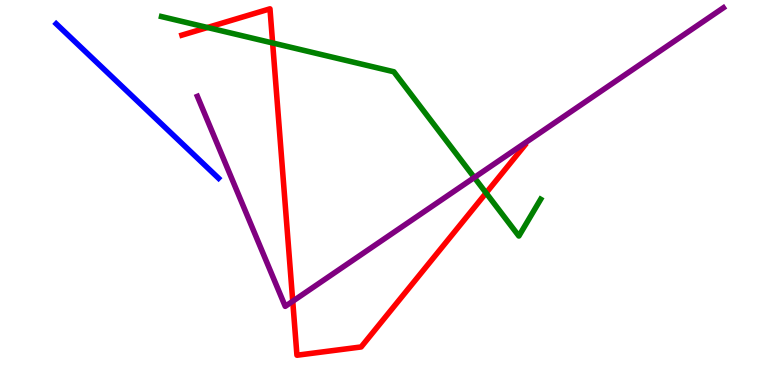[{'lines': ['blue', 'red'], 'intersections': []}, {'lines': ['green', 'red'], 'intersections': [{'x': 2.68, 'y': 9.29}, {'x': 3.52, 'y': 8.88}, {'x': 6.27, 'y': 4.99}]}, {'lines': ['purple', 'red'], 'intersections': [{'x': 3.78, 'y': 2.18}]}, {'lines': ['blue', 'green'], 'intersections': []}, {'lines': ['blue', 'purple'], 'intersections': []}, {'lines': ['green', 'purple'], 'intersections': [{'x': 6.12, 'y': 5.39}]}]